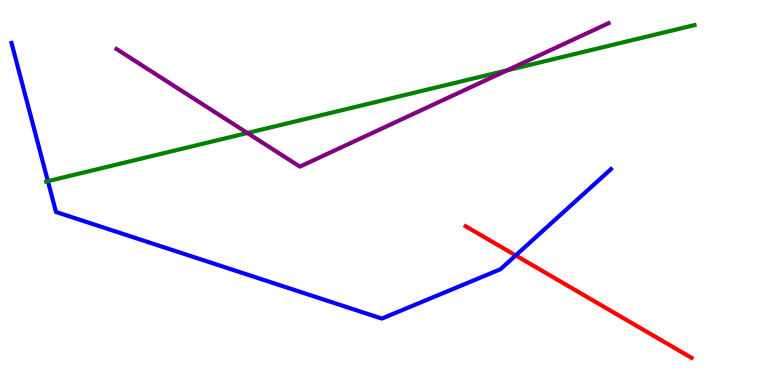[{'lines': ['blue', 'red'], 'intersections': [{'x': 6.65, 'y': 3.37}]}, {'lines': ['green', 'red'], 'intersections': []}, {'lines': ['purple', 'red'], 'intersections': []}, {'lines': ['blue', 'green'], 'intersections': [{'x': 0.618, 'y': 5.29}]}, {'lines': ['blue', 'purple'], 'intersections': []}, {'lines': ['green', 'purple'], 'intersections': [{'x': 3.19, 'y': 6.55}, {'x': 6.54, 'y': 8.17}]}]